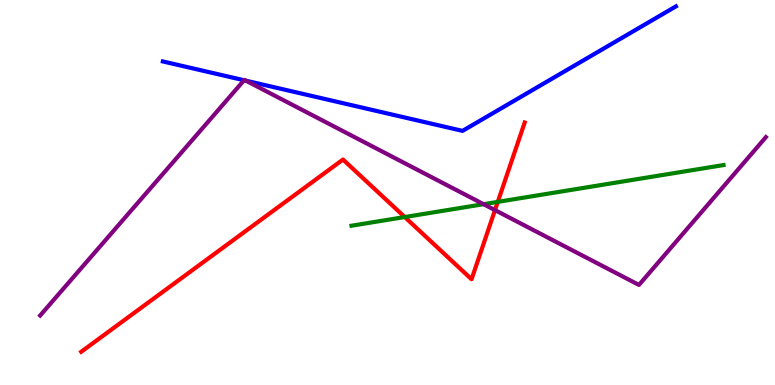[{'lines': ['blue', 'red'], 'intersections': []}, {'lines': ['green', 'red'], 'intersections': [{'x': 5.22, 'y': 4.36}, {'x': 6.42, 'y': 4.76}]}, {'lines': ['purple', 'red'], 'intersections': [{'x': 6.39, 'y': 4.54}]}, {'lines': ['blue', 'green'], 'intersections': []}, {'lines': ['blue', 'purple'], 'intersections': [{'x': 3.15, 'y': 7.92}, {'x': 3.17, 'y': 7.9}]}, {'lines': ['green', 'purple'], 'intersections': [{'x': 6.24, 'y': 4.7}]}]